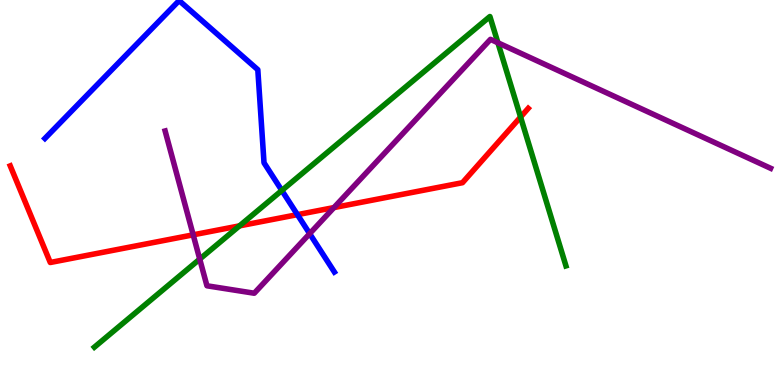[{'lines': ['blue', 'red'], 'intersections': [{'x': 3.84, 'y': 4.42}]}, {'lines': ['green', 'red'], 'intersections': [{'x': 3.09, 'y': 4.13}, {'x': 6.72, 'y': 6.96}]}, {'lines': ['purple', 'red'], 'intersections': [{'x': 2.49, 'y': 3.9}, {'x': 4.31, 'y': 4.61}]}, {'lines': ['blue', 'green'], 'intersections': [{'x': 3.64, 'y': 5.05}]}, {'lines': ['blue', 'purple'], 'intersections': [{'x': 4.0, 'y': 3.93}]}, {'lines': ['green', 'purple'], 'intersections': [{'x': 2.58, 'y': 3.27}, {'x': 6.42, 'y': 8.89}]}]